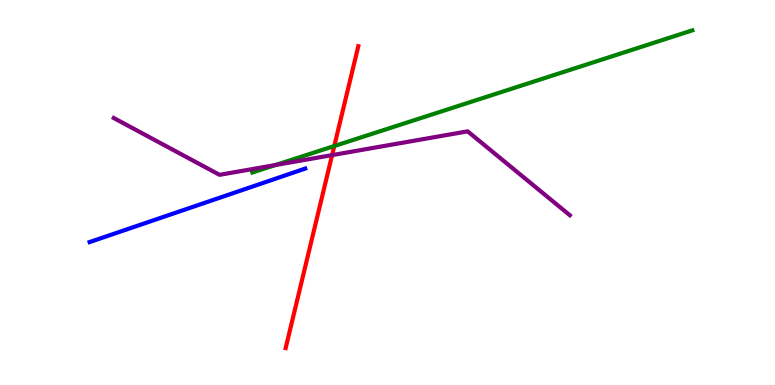[{'lines': ['blue', 'red'], 'intersections': []}, {'lines': ['green', 'red'], 'intersections': [{'x': 4.31, 'y': 6.21}]}, {'lines': ['purple', 'red'], 'intersections': [{'x': 4.29, 'y': 5.97}]}, {'lines': ['blue', 'green'], 'intersections': []}, {'lines': ['blue', 'purple'], 'intersections': []}, {'lines': ['green', 'purple'], 'intersections': [{'x': 3.55, 'y': 5.71}]}]